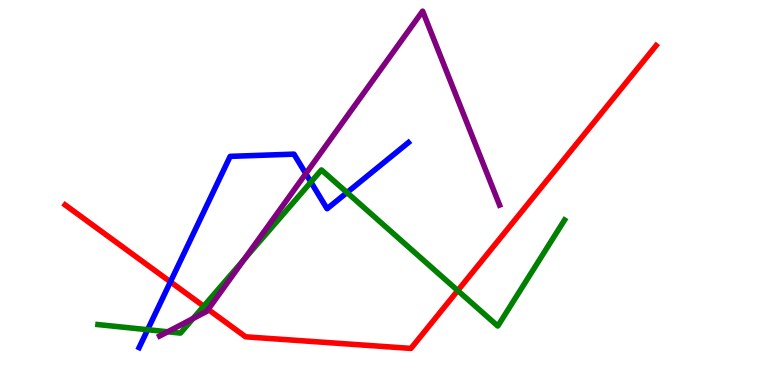[{'lines': ['blue', 'red'], 'intersections': [{'x': 2.2, 'y': 2.68}]}, {'lines': ['green', 'red'], 'intersections': [{'x': 2.63, 'y': 2.05}, {'x': 5.91, 'y': 2.45}]}, {'lines': ['purple', 'red'], 'intersections': [{'x': 2.69, 'y': 1.96}]}, {'lines': ['blue', 'green'], 'intersections': [{'x': 1.9, 'y': 1.44}, {'x': 4.01, 'y': 5.27}, {'x': 4.48, 'y': 5.0}]}, {'lines': ['blue', 'purple'], 'intersections': [{'x': 3.95, 'y': 5.49}]}, {'lines': ['green', 'purple'], 'intersections': [{'x': 2.16, 'y': 1.38}, {'x': 2.49, 'y': 1.73}, {'x': 3.15, 'y': 3.26}]}]